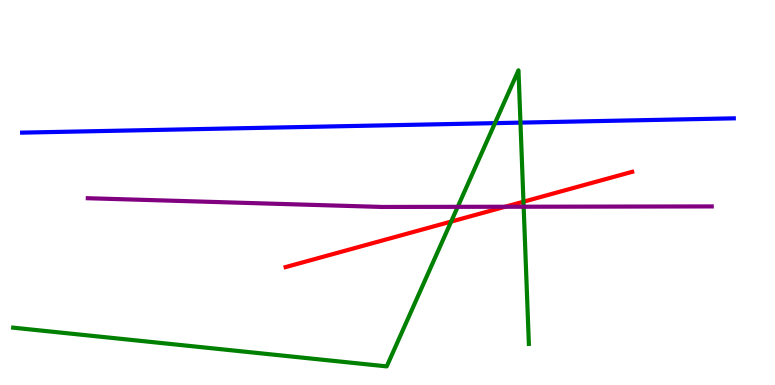[{'lines': ['blue', 'red'], 'intersections': []}, {'lines': ['green', 'red'], 'intersections': [{'x': 5.82, 'y': 4.24}, {'x': 6.75, 'y': 4.76}]}, {'lines': ['purple', 'red'], 'intersections': [{'x': 6.52, 'y': 4.63}]}, {'lines': ['blue', 'green'], 'intersections': [{'x': 6.39, 'y': 6.8}, {'x': 6.72, 'y': 6.81}]}, {'lines': ['blue', 'purple'], 'intersections': []}, {'lines': ['green', 'purple'], 'intersections': [{'x': 5.91, 'y': 4.63}, {'x': 6.76, 'y': 4.63}]}]